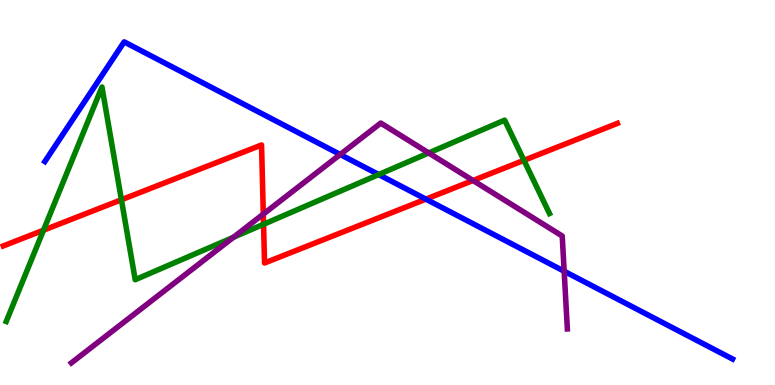[{'lines': ['blue', 'red'], 'intersections': [{'x': 5.5, 'y': 4.83}]}, {'lines': ['green', 'red'], 'intersections': [{'x': 0.561, 'y': 4.02}, {'x': 1.57, 'y': 4.81}, {'x': 3.4, 'y': 4.17}, {'x': 6.76, 'y': 5.84}]}, {'lines': ['purple', 'red'], 'intersections': [{'x': 3.4, 'y': 4.44}, {'x': 6.1, 'y': 5.31}]}, {'lines': ['blue', 'green'], 'intersections': [{'x': 4.89, 'y': 5.47}]}, {'lines': ['blue', 'purple'], 'intersections': [{'x': 4.39, 'y': 5.99}, {'x': 7.28, 'y': 2.95}]}, {'lines': ['green', 'purple'], 'intersections': [{'x': 3.01, 'y': 3.84}, {'x': 5.53, 'y': 6.03}]}]